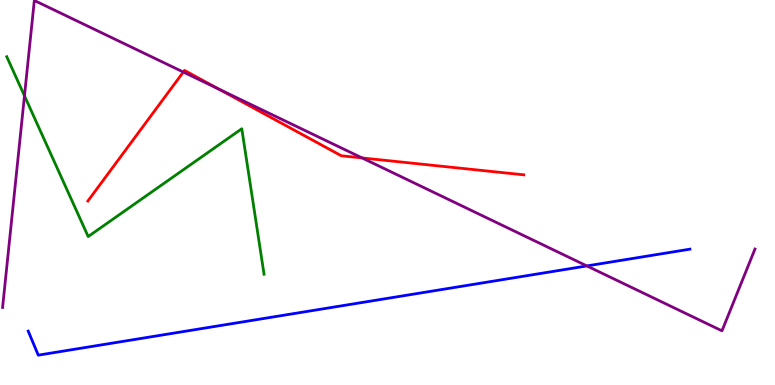[{'lines': ['blue', 'red'], 'intersections': []}, {'lines': ['green', 'red'], 'intersections': []}, {'lines': ['purple', 'red'], 'intersections': [{'x': 2.37, 'y': 8.13}, {'x': 2.82, 'y': 7.69}, {'x': 4.67, 'y': 5.9}]}, {'lines': ['blue', 'green'], 'intersections': []}, {'lines': ['blue', 'purple'], 'intersections': [{'x': 7.57, 'y': 3.09}]}, {'lines': ['green', 'purple'], 'intersections': [{'x': 0.316, 'y': 7.51}]}]